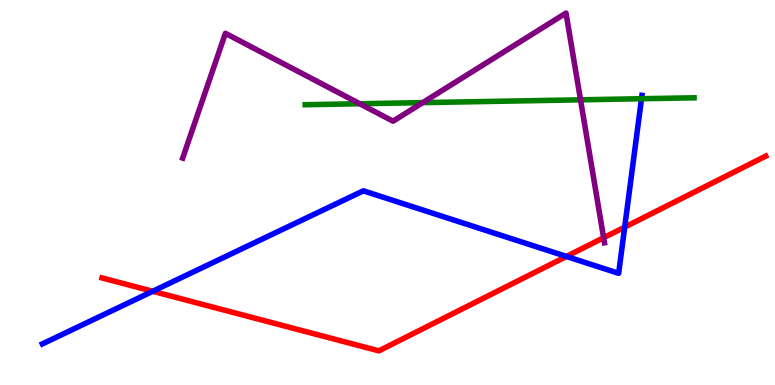[{'lines': ['blue', 'red'], 'intersections': [{'x': 1.97, 'y': 2.43}, {'x': 7.31, 'y': 3.34}, {'x': 8.06, 'y': 4.1}]}, {'lines': ['green', 'red'], 'intersections': []}, {'lines': ['purple', 'red'], 'intersections': [{'x': 7.79, 'y': 3.83}]}, {'lines': ['blue', 'green'], 'intersections': [{'x': 8.28, 'y': 7.44}]}, {'lines': ['blue', 'purple'], 'intersections': []}, {'lines': ['green', 'purple'], 'intersections': [{'x': 4.64, 'y': 7.31}, {'x': 5.45, 'y': 7.33}, {'x': 7.49, 'y': 7.41}]}]